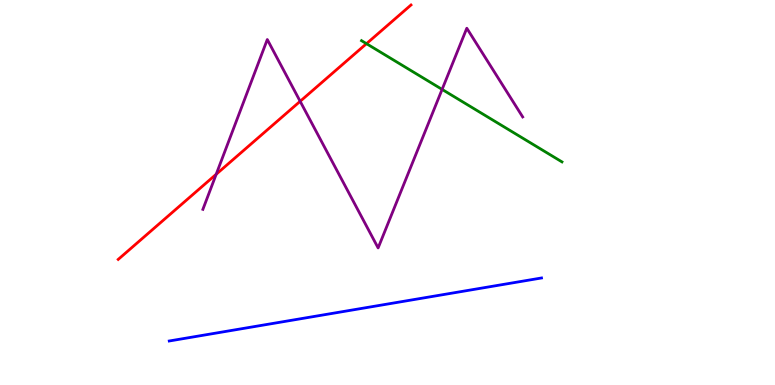[{'lines': ['blue', 'red'], 'intersections': []}, {'lines': ['green', 'red'], 'intersections': [{'x': 4.73, 'y': 8.87}]}, {'lines': ['purple', 'red'], 'intersections': [{'x': 2.79, 'y': 5.47}, {'x': 3.87, 'y': 7.37}]}, {'lines': ['blue', 'green'], 'intersections': []}, {'lines': ['blue', 'purple'], 'intersections': []}, {'lines': ['green', 'purple'], 'intersections': [{'x': 5.7, 'y': 7.68}]}]